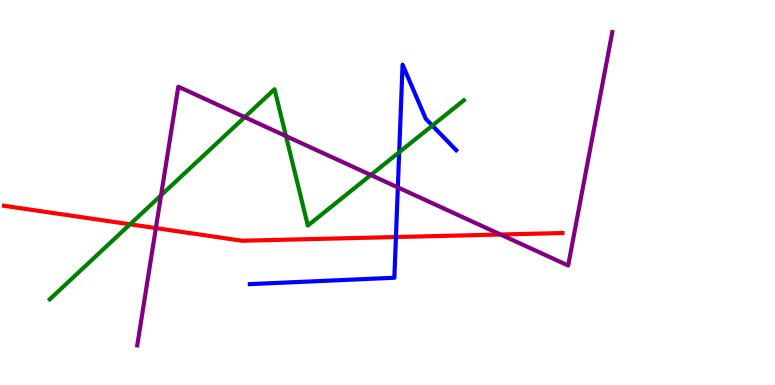[{'lines': ['blue', 'red'], 'intersections': [{'x': 5.11, 'y': 3.84}]}, {'lines': ['green', 'red'], 'intersections': [{'x': 1.68, 'y': 4.17}]}, {'lines': ['purple', 'red'], 'intersections': [{'x': 2.01, 'y': 4.08}, {'x': 6.46, 'y': 3.91}]}, {'lines': ['blue', 'green'], 'intersections': [{'x': 5.15, 'y': 6.05}, {'x': 5.58, 'y': 6.74}]}, {'lines': ['blue', 'purple'], 'intersections': [{'x': 5.13, 'y': 5.13}]}, {'lines': ['green', 'purple'], 'intersections': [{'x': 2.08, 'y': 4.93}, {'x': 3.16, 'y': 6.96}, {'x': 3.69, 'y': 6.47}, {'x': 4.78, 'y': 5.45}]}]